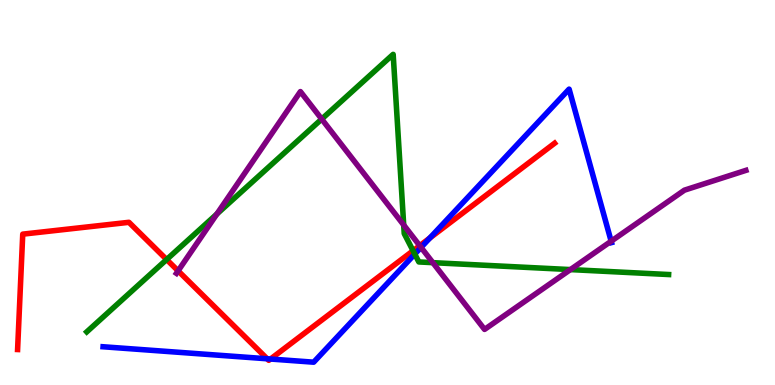[{'lines': ['blue', 'red'], 'intersections': [{'x': 3.45, 'y': 0.681}, {'x': 3.49, 'y': 0.675}, {'x': 5.55, 'y': 3.82}]}, {'lines': ['green', 'red'], 'intersections': [{'x': 2.15, 'y': 3.26}, {'x': 5.33, 'y': 3.49}]}, {'lines': ['purple', 'red'], 'intersections': [{'x': 2.3, 'y': 2.96}, {'x': 5.42, 'y': 3.62}]}, {'lines': ['blue', 'green'], 'intersections': [{'x': 5.35, 'y': 3.4}]}, {'lines': ['blue', 'purple'], 'intersections': [{'x': 5.43, 'y': 3.57}, {'x': 7.89, 'y': 3.73}]}, {'lines': ['green', 'purple'], 'intersections': [{'x': 2.8, 'y': 4.44}, {'x': 4.15, 'y': 6.91}, {'x': 5.21, 'y': 4.16}, {'x': 5.59, 'y': 3.18}, {'x': 7.36, 'y': 3.0}]}]